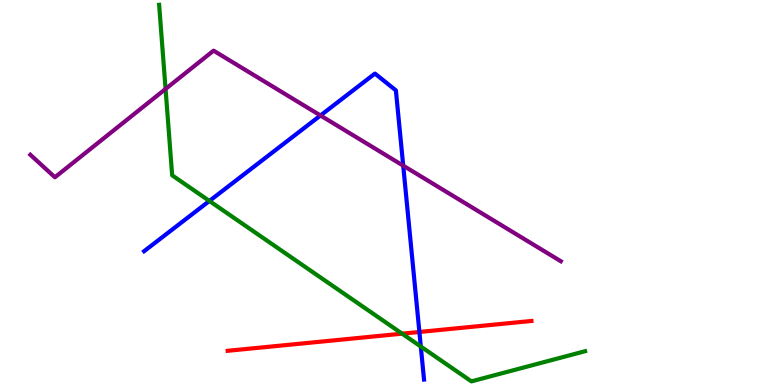[{'lines': ['blue', 'red'], 'intersections': [{'x': 5.41, 'y': 1.38}]}, {'lines': ['green', 'red'], 'intersections': [{'x': 5.19, 'y': 1.33}]}, {'lines': ['purple', 'red'], 'intersections': []}, {'lines': ['blue', 'green'], 'intersections': [{'x': 2.7, 'y': 4.78}, {'x': 5.43, 'y': 0.999}]}, {'lines': ['blue', 'purple'], 'intersections': [{'x': 4.14, 'y': 7.0}, {'x': 5.2, 'y': 5.7}]}, {'lines': ['green', 'purple'], 'intersections': [{'x': 2.14, 'y': 7.69}]}]